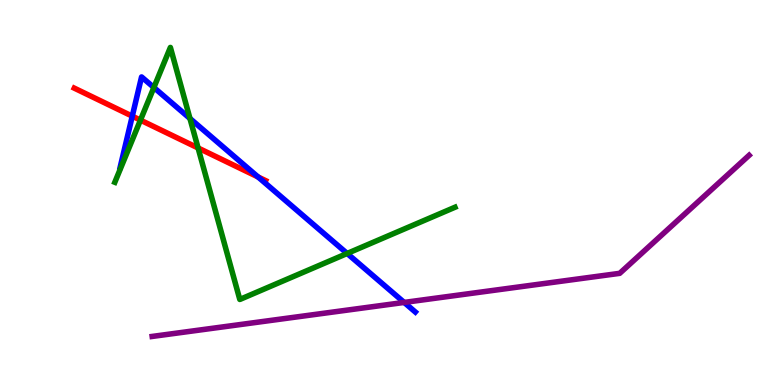[{'lines': ['blue', 'red'], 'intersections': [{'x': 1.71, 'y': 6.98}, {'x': 3.33, 'y': 5.4}]}, {'lines': ['green', 'red'], 'intersections': [{'x': 1.81, 'y': 6.88}, {'x': 2.56, 'y': 6.16}]}, {'lines': ['purple', 'red'], 'intersections': []}, {'lines': ['blue', 'green'], 'intersections': [{'x': 1.99, 'y': 7.73}, {'x': 2.45, 'y': 6.92}, {'x': 4.48, 'y': 3.42}]}, {'lines': ['blue', 'purple'], 'intersections': [{'x': 5.22, 'y': 2.14}]}, {'lines': ['green', 'purple'], 'intersections': []}]